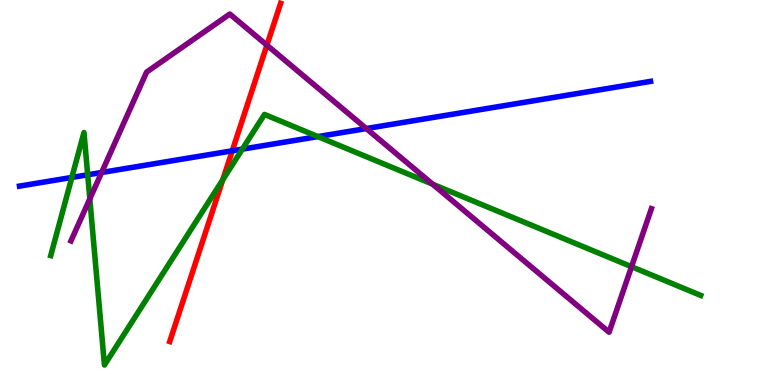[{'lines': ['blue', 'red'], 'intersections': [{'x': 3.0, 'y': 6.08}]}, {'lines': ['green', 'red'], 'intersections': [{'x': 2.87, 'y': 5.33}]}, {'lines': ['purple', 'red'], 'intersections': [{'x': 3.44, 'y': 8.83}]}, {'lines': ['blue', 'green'], 'intersections': [{'x': 0.927, 'y': 5.39}, {'x': 1.13, 'y': 5.46}, {'x': 3.13, 'y': 6.13}, {'x': 4.1, 'y': 6.45}]}, {'lines': ['blue', 'purple'], 'intersections': [{'x': 1.31, 'y': 5.52}, {'x': 4.73, 'y': 6.66}]}, {'lines': ['green', 'purple'], 'intersections': [{'x': 1.16, 'y': 4.83}, {'x': 5.58, 'y': 5.22}, {'x': 8.15, 'y': 3.07}]}]